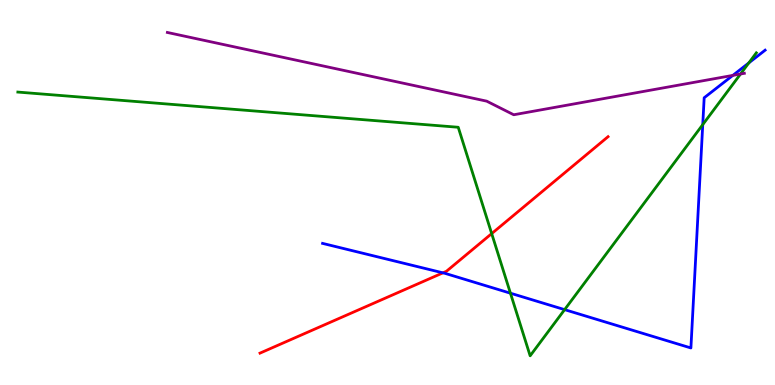[{'lines': ['blue', 'red'], 'intersections': [{'x': 5.72, 'y': 2.91}]}, {'lines': ['green', 'red'], 'intersections': [{'x': 6.34, 'y': 3.93}]}, {'lines': ['purple', 'red'], 'intersections': []}, {'lines': ['blue', 'green'], 'intersections': [{'x': 6.59, 'y': 2.38}, {'x': 7.29, 'y': 1.96}, {'x': 9.07, 'y': 6.76}, {'x': 9.66, 'y': 8.37}]}, {'lines': ['blue', 'purple'], 'intersections': [{'x': 9.46, 'y': 8.04}]}, {'lines': ['green', 'purple'], 'intersections': [{'x': 9.56, 'y': 8.08}]}]